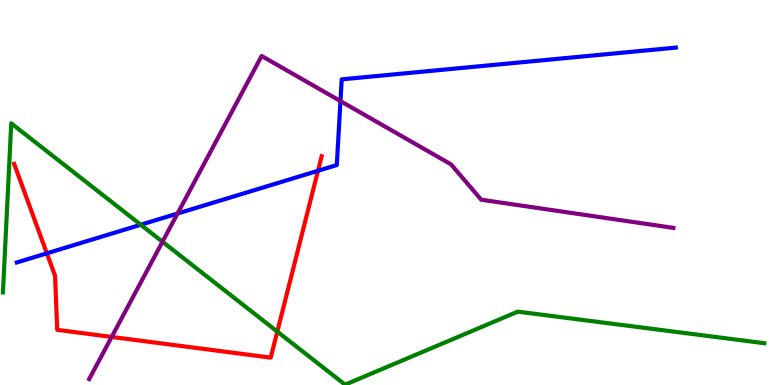[{'lines': ['blue', 'red'], 'intersections': [{'x': 0.605, 'y': 3.42}, {'x': 4.1, 'y': 5.56}]}, {'lines': ['green', 'red'], 'intersections': [{'x': 3.58, 'y': 1.39}]}, {'lines': ['purple', 'red'], 'intersections': [{'x': 1.44, 'y': 1.25}]}, {'lines': ['blue', 'green'], 'intersections': [{'x': 1.82, 'y': 4.16}]}, {'lines': ['blue', 'purple'], 'intersections': [{'x': 2.29, 'y': 4.45}, {'x': 4.39, 'y': 7.37}]}, {'lines': ['green', 'purple'], 'intersections': [{'x': 2.1, 'y': 3.72}]}]